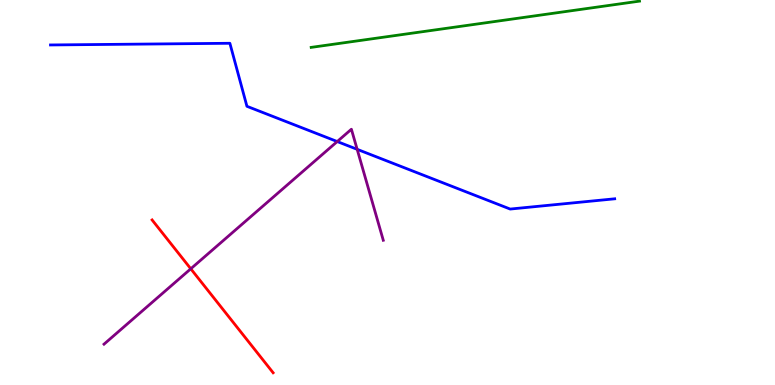[{'lines': ['blue', 'red'], 'intersections': []}, {'lines': ['green', 'red'], 'intersections': []}, {'lines': ['purple', 'red'], 'intersections': [{'x': 2.46, 'y': 3.02}]}, {'lines': ['blue', 'green'], 'intersections': []}, {'lines': ['blue', 'purple'], 'intersections': [{'x': 4.35, 'y': 6.32}, {'x': 4.61, 'y': 6.12}]}, {'lines': ['green', 'purple'], 'intersections': []}]